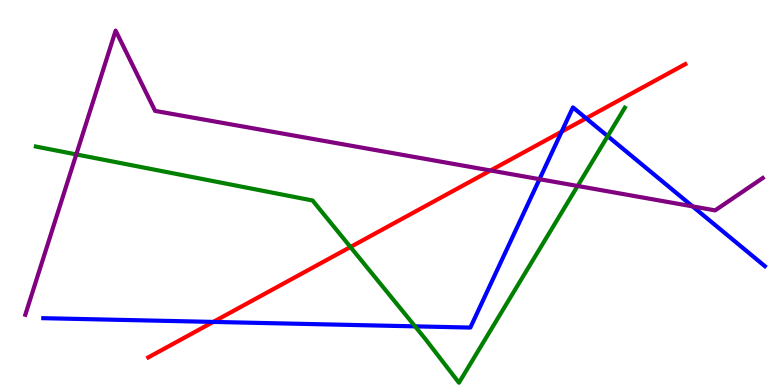[{'lines': ['blue', 'red'], 'intersections': [{'x': 2.75, 'y': 1.64}, {'x': 7.25, 'y': 6.58}, {'x': 7.56, 'y': 6.93}]}, {'lines': ['green', 'red'], 'intersections': [{'x': 4.52, 'y': 3.58}]}, {'lines': ['purple', 'red'], 'intersections': [{'x': 6.33, 'y': 5.57}]}, {'lines': ['blue', 'green'], 'intersections': [{'x': 5.36, 'y': 1.52}, {'x': 7.84, 'y': 6.46}]}, {'lines': ['blue', 'purple'], 'intersections': [{'x': 6.96, 'y': 5.35}, {'x': 8.94, 'y': 4.64}]}, {'lines': ['green', 'purple'], 'intersections': [{'x': 0.984, 'y': 5.99}, {'x': 7.45, 'y': 5.17}]}]